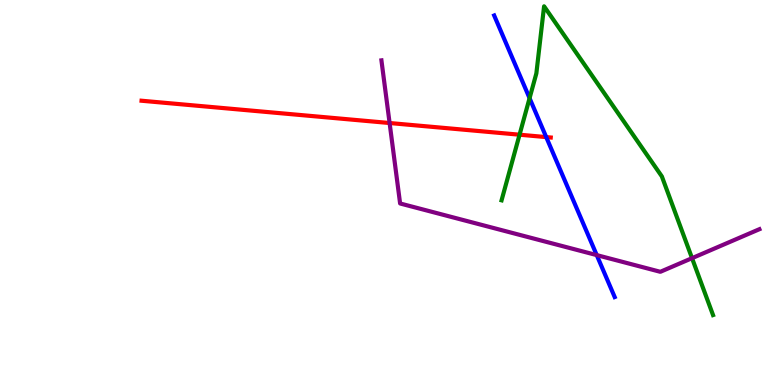[{'lines': ['blue', 'red'], 'intersections': [{'x': 7.05, 'y': 6.44}]}, {'lines': ['green', 'red'], 'intersections': [{'x': 6.7, 'y': 6.5}]}, {'lines': ['purple', 'red'], 'intersections': [{'x': 5.03, 'y': 6.8}]}, {'lines': ['blue', 'green'], 'intersections': [{'x': 6.83, 'y': 7.45}]}, {'lines': ['blue', 'purple'], 'intersections': [{'x': 7.7, 'y': 3.37}]}, {'lines': ['green', 'purple'], 'intersections': [{'x': 8.93, 'y': 3.29}]}]